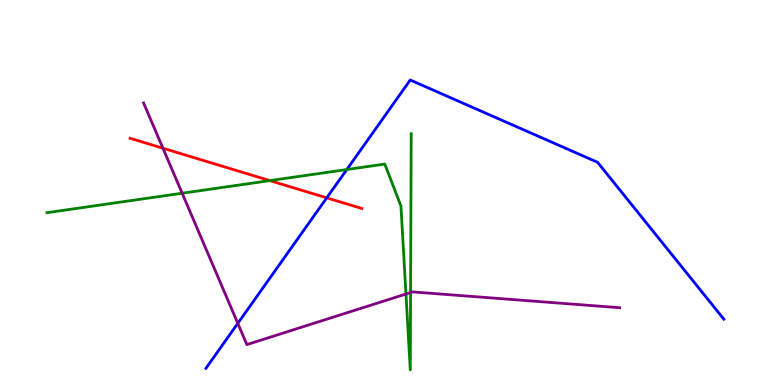[{'lines': ['blue', 'red'], 'intersections': [{'x': 4.22, 'y': 4.86}]}, {'lines': ['green', 'red'], 'intersections': [{'x': 3.48, 'y': 5.31}]}, {'lines': ['purple', 'red'], 'intersections': [{'x': 2.1, 'y': 6.15}]}, {'lines': ['blue', 'green'], 'intersections': [{'x': 4.47, 'y': 5.6}]}, {'lines': ['blue', 'purple'], 'intersections': [{'x': 3.07, 'y': 1.6}]}, {'lines': ['green', 'purple'], 'intersections': [{'x': 2.35, 'y': 4.98}, {'x': 5.24, 'y': 2.36}, {'x': 5.3, 'y': 2.4}]}]